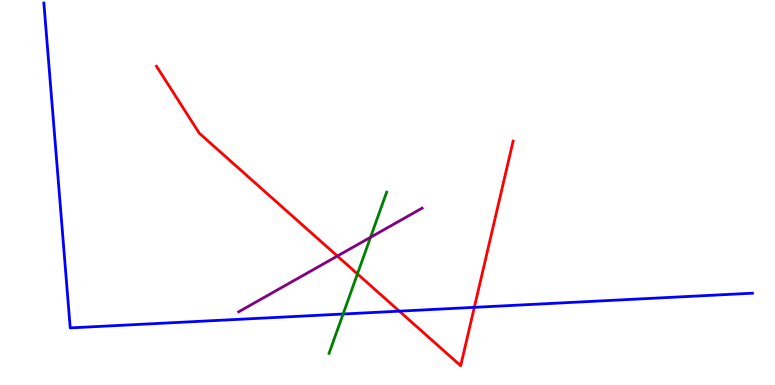[{'lines': ['blue', 'red'], 'intersections': [{'x': 5.15, 'y': 1.92}, {'x': 6.12, 'y': 2.02}]}, {'lines': ['green', 'red'], 'intersections': [{'x': 4.61, 'y': 2.89}]}, {'lines': ['purple', 'red'], 'intersections': [{'x': 4.35, 'y': 3.35}]}, {'lines': ['blue', 'green'], 'intersections': [{'x': 4.43, 'y': 1.84}]}, {'lines': ['blue', 'purple'], 'intersections': []}, {'lines': ['green', 'purple'], 'intersections': [{'x': 4.78, 'y': 3.84}]}]